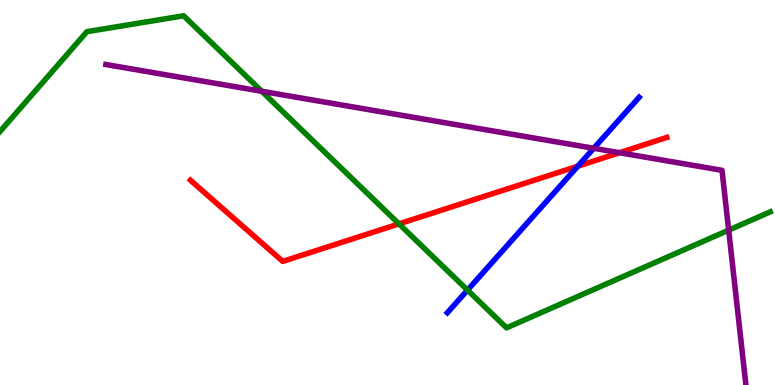[{'lines': ['blue', 'red'], 'intersections': [{'x': 7.46, 'y': 5.68}]}, {'lines': ['green', 'red'], 'intersections': [{'x': 5.15, 'y': 4.18}]}, {'lines': ['purple', 'red'], 'intersections': [{'x': 7.99, 'y': 6.03}]}, {'lines': ['blue', 'green'], 'intersections': [{'x': 6.03, 'y': 2.46}]}, {'lines': ['blue', 'purple'], 'intersections': [{'x': 7.66, 'y': 6.15}]}, {'lines': ['green', 'purple'], 'intersections': [{'x': 3.38, 'y': 7.63}, {'x': 9.4, 'y': 4.02}]}]